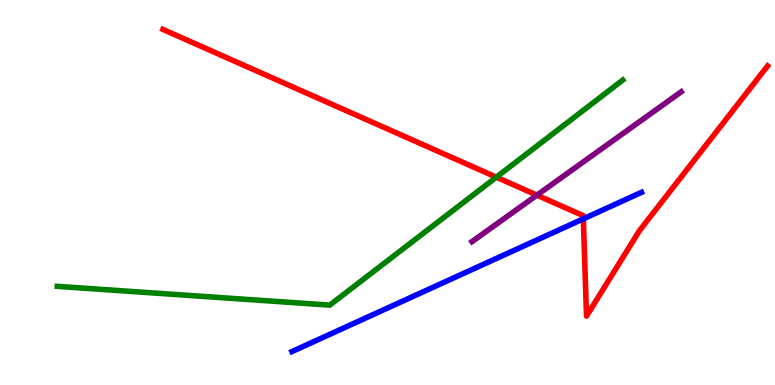[{'lines': ['blue', 'red'], 'intersections': [{'x': 7.53, 'y': 4.32}]}, {'lines': ['green', 'red'], 'intersections': [{'x': 6.4, 'y': 5.4}]}, {'lines': ['purple', 'red'], 'intersections': [{'x': 6.93, 'y': 4.93}]}, {'lines': ['blue', 'green'], 'intersections': []}, {'lines': ['blue', 'purple'], 'intersections': []}, {'lines': ['green', 'purple'], 'intersections': []}]